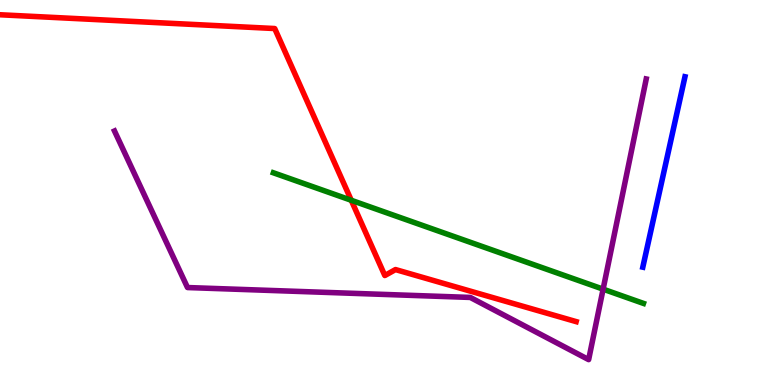[{'lines': ['blue', 'red'], 'intersections': []}, {'lines': ['green', 'red'], 'intersections': [{'x': 4.53, 'y': 4.8}]}, {'lines': ['purple', 'red'], 'intersections': []}, {'lines': ['blue', 'green'], 'intersections': []}, {'lines': ['blue', 'purple'], 'intersections': []}, {'lines': ['green', 'purple'], 'intersections': [{'x': 7.78, 'y': 2.49}]}]